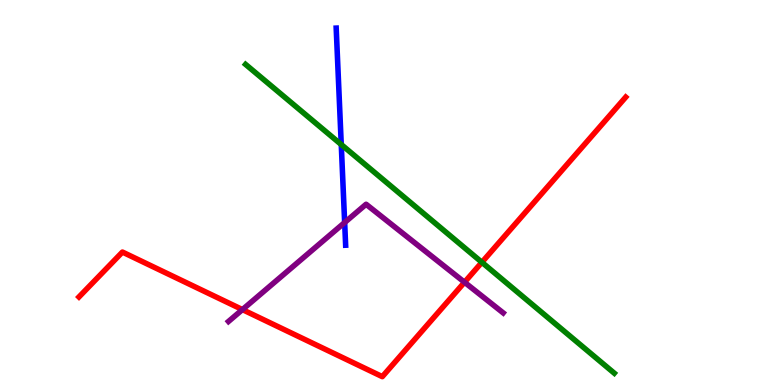[{'lines': ['blue', 'red'], 'intersections': []}, {'lines': ['green', 'red'], 'intersections': [{'x': 6.22, 'y': 3.19}]}, {'lines': ['purple', 'red'], 'intersections': [{'x': 3.13, 'y': 1.96}, {'x': 5.99, 'y': 2.67}]}, {'lines': ['blue', 'green'], 'intersections': [{'x': 4.4, 'y': 6.25}]}, {'lines': ['blue', 'purple'], 'intersections': [{'x': 4.45, 'y': 4.22}]}, {'lines': ['green', 'purple'], 'intersections': []}]